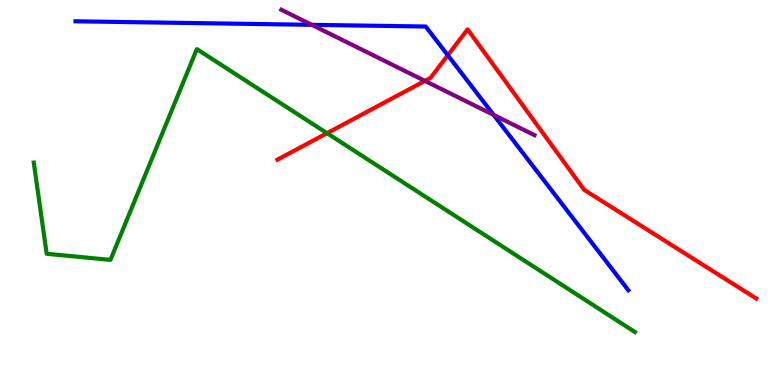[{'lines': ['blue', 'red'], 'intersections': [{'x': 5.78, 'y': 8.56}]}, {'lines': ['green', 'red'], 'intersections': [{'x': 4.22, 'y': 6.54}]}, {'lines': ['purple', 'red'], 'intersections': [{'x': 5.48, 'y': 7.9}]}, {'lines': ['blue', 'green'], 'intersections': []}, {'lines': ['blue', 'purple'], 'intersections': [{'x': 4.02, 'y': 9.36}, {'x': 6.37, 'y': 7.01}]}, {'lines': ['green', 'purple'], 'intersections': []}]